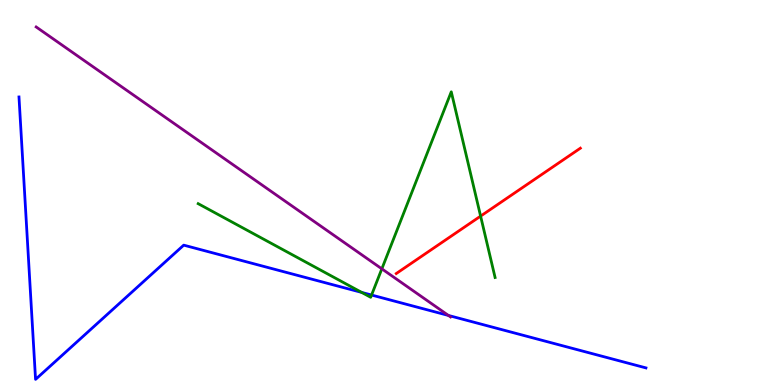[{'lines': ['blue', 'red'], 'intersections': []}, {'lines': ['green', 'red'], 'intersections': [{'x': 6.2, 'y': 4.39}]}, {'lines': ['purple', 'red'], 'intersections': []}, {'lines': ['blue', 'green'], 'intersections': [{'x': 4.67, 'y': 2.4}, {'x': 4.79, 'y': 2.34}]}, {'lines': ['blue', 'purple'], 'intersections': [{'x': 5.79, 'y': 1.81}]}, {'lines': ['green', 'purple'], 'intersections': [{'x': 4.93, 'y': 3.02}]}]